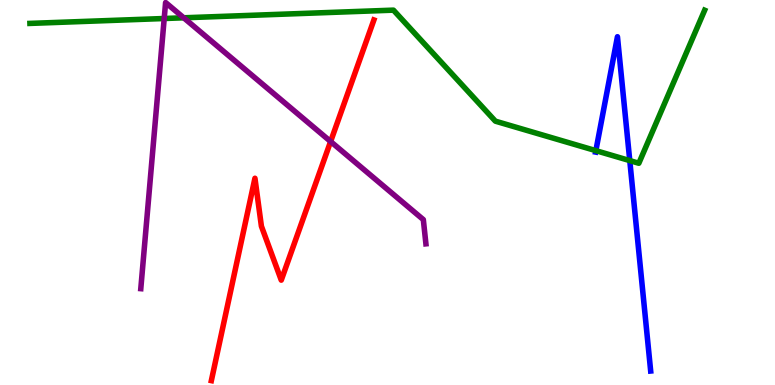[{'lines': ['blue', 'red'], 'intersections': []}, {'lines': ['green', 'red'], 'intersections': []}, {'lines': ['purple', 'red'], 'intersections': [{'x': 4.27, 'y': 6.32}]}, {'lines': ['blue', 'green'], 'intersections': [{'x': 7.69, 'y': 6.09}, {'x': 8.13, 'y': 5.83}]}, {'lines': ['blue', 'purple'], 'intersections': []}, {'lines': ['green', 'purple'], 'intersections': [{'x': 2.12, 'y': 9.52}, {'x': 2.37, 'y': 9.54}]}]